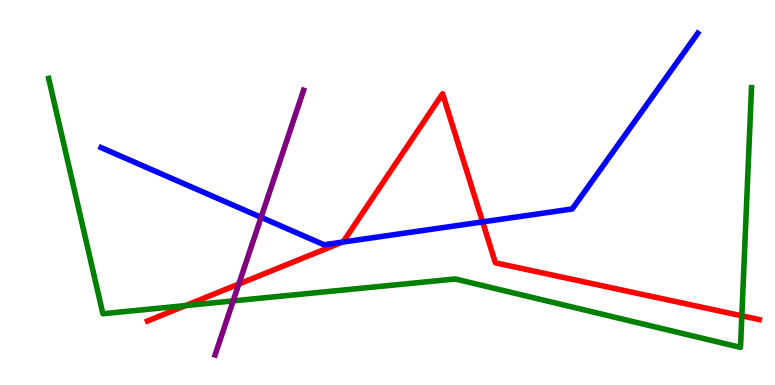[{'lines': ['blue', 'red'], 'intersections': [{'x': 4.42, 'y': 3.71}, {'x': 6.23, 'y': 4.24}]}, {'lines': ['green', 'red'], 'intersections': [{'x': 2.39, 'y': 2.06}, {'x': 9.57, 'y': 1.8}]}, {'lines': ['purple', 'red'], 'intersections': [{'x': 3.08, 'y': 2.62}]}, {'lines': ['blue', 'green'], 'intersections': []}, {'lines': ['blue', 'purple'], 'intersections': [{'x': 3.37, 'y': 4.36}]}, {'lines': ['green', 'purple'], 'intersections': [{'x': 3.01, 'y': 2.18}]}]